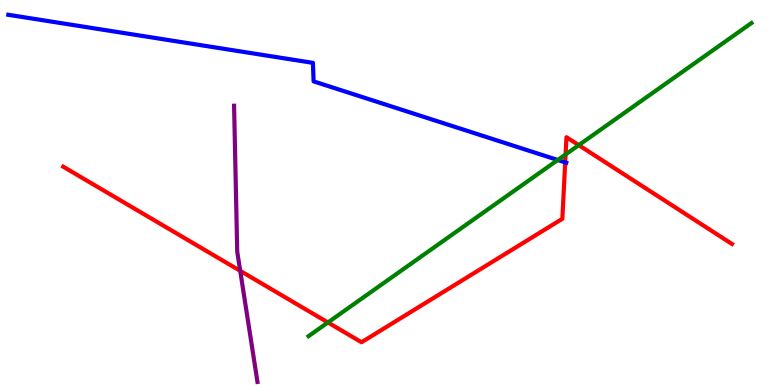[{'lines': ['blue', 'red'], 'intersections': [{'x': 7.29, 'y': 5.78}]}, {'lines': ['green', 'red'], 'intersections': [{'x': 4.23, 'y': 1.62}, {'x': 7.3, 'y': 5.99}, {'x': 7.47, 'y': 6.23}]}, {'lines': ['purple', 'red'], 'intersections': [{'x': 3.1, 'y': 2.96}]}, {'lines': ['blue', 'green'], 'intersections': [{'x': 7.2, 'y': 5.84}]}, {'lines': ['blue', 'purple'], 'intersections': []}, {'lines': ['green', 'purple'], 'intersections': []}]